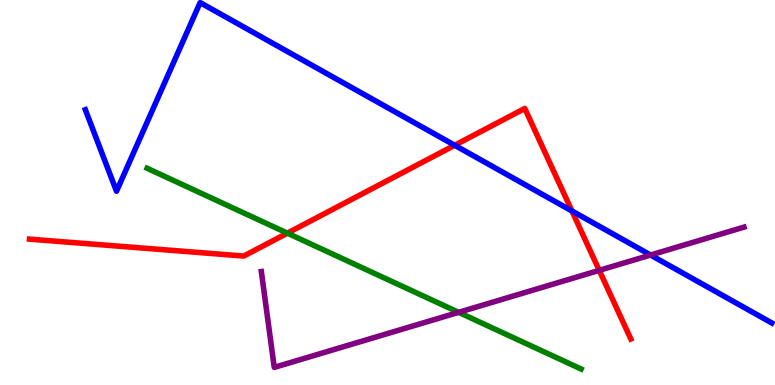[{'lines': ['blue', 'red'], 'intersections': [{'x': 5.87, 'y': 6.23}, {'x': 7.38, 'y': 4.52}]}, {'lines': ['green', 'red'], 'intersections': [{'x': 3.71, 'y': 3.94}]}, {'lines': ['purple', 'red'], 'intersections': [{'x': 7.73, 'y': 2.98}]}, {'lines': ['blue', 'green'], 'intersections': []}, {'lines': ['blue', 'purple'], 'intersections': [{'x': 8.39, 'y': 3.38}]}, {'lines': ['green', 'purple'], 'intersections': [{'x': 5.92, 'y': 1.89}]}]